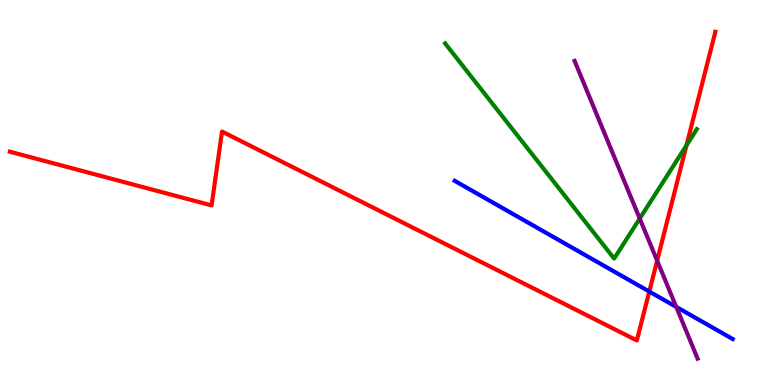[{'lines': ['blue', 'red'], 'intersections': [{'x': 8.38, 'y': 2.43}]}, {'lines': ['green', 'red'], 'intersections': [{'x': 8.86, 'y': 6.22}]}, {'lines': ['purple', 'red'], 'intersections': [{'x': 8.48, 'y': 3.23}]}, {'lines': ['blue', 'green'], 'intersections': []}, {'lines': ['blue', 'purple'], 'intersections': [{'x': 8.73, 'y': 2.03}]}, {'lines': ['green', 'purple'], 'intersections': [{'x': 8.25, 'y': 4.32}]}]